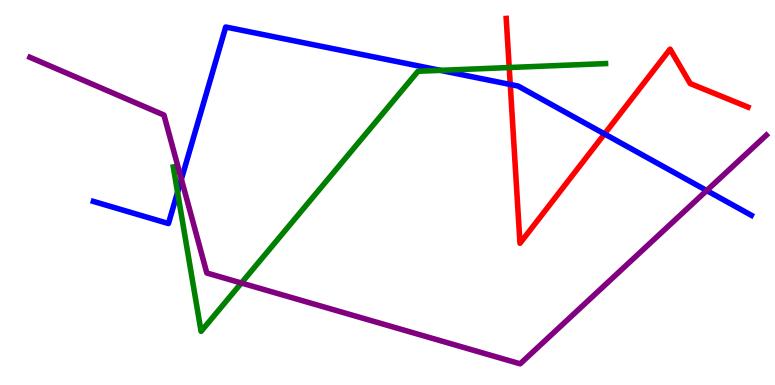[{'lines': ['blue', 'red'], 'intersections': [{'x': 6.58, 'y': 7.81}, {'x': 7.8, 'y': 6.52}]}, {'lines': ['green', 'red'], 'intersections': [{'x': 6.57, 'y': 8.25}]}, {'lines': ['purple', 'red'], 'intersections': []}, {'lines': ['blue', 'green'], 'intersections': [{'x': 2.29, 'y': 5.01}, {'x': 5.68, 'y': 8.17}]}, {'lines': ['blue', 'purple'], 'intersections': [{'x': 2.34, 'y': 5.35}, {'x': 9.12, 'y': 5.05}]}, {'lines': ['green', 'purple'], 'intersections': [{'x': 3.11, 'y': 2.65}]}]